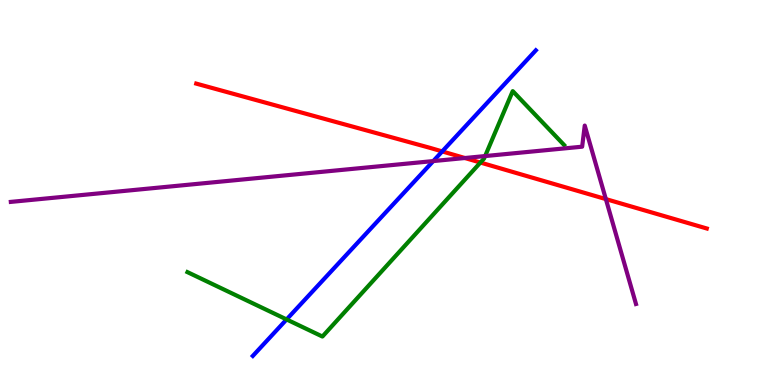[{'lines': ['blue', 'red'], 'intersections': [{'x': 5.71, 'y': 6.07}]}, {'lines': ['green', 'red'], 'intersections': [{'x': 6.2, 'y': 5.78}]}, {'lines': ['purple', 'red'], 'intersections': [{'x': 6.0, 'y': 5.9}, {'x': 7.82, 'y': 4.83}]}, {'lines': ['blue', 'green'], 'intersections': [{'x': 3.7, 'y': 1.7}]}, {'lines': ['blue', 'purple'], 'intersections': [{'x': 5.59, 'y': 5.82}]}, {'lines': ['green', 'purple'], 'intersections': [{'x': 6.26, 'y': 5.95}]}]